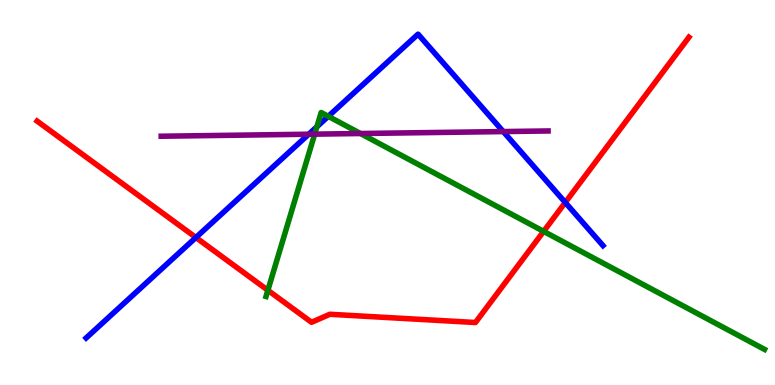[{'lines': ['blue', 'red'], 'intersections': [{'x': 2.53, 'y': 3.83}, {'x': 7.29, 'y': 4.74}]}, {'lines': ['green', 'red'], 'intersections': [{'x': 3.46, 'y': 2.46}, {'x': 7.01, 'y': 3.99}]}, {'lines': ['purple', 'red'], 'intersections': []}, {'lines': ['blue', 'green'], 'intersections': [{'x': 4.09, 'y': 6.71}, {'x': 4.24, 'y': 6.98}]}, {'lines': ['blue', 'purple'], 'intersections': [{'x': 3.98, 'y': 6.51}, {'x': 6.49, 'y': 6.58}]}, {'lines': ['green', 'purple'], 'intersections': [{'x': 4.06, 'y': 6.52}, {'x': 4.65, 'y': 6.53}]}]